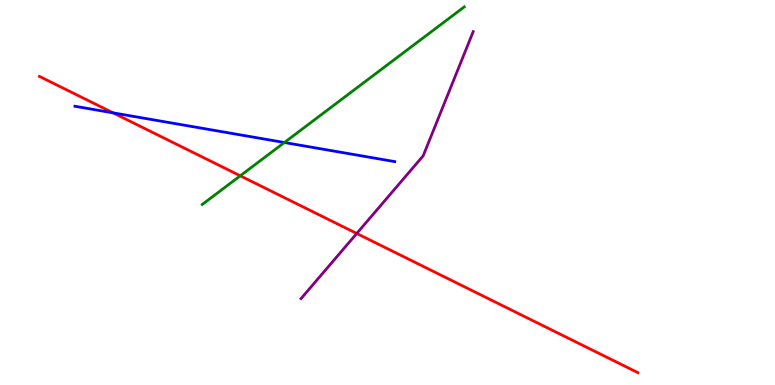[{'lines': ['blue', 'red'], 'intersections': [{'x': 1.46, 'y': 7.07}]}, {'lines': ['green', 'red'], 'intersections': [{'x': 3.1, 'y': 5.43}]}, {'lines': ['purple', 'red'], 'intersections': [{'x': 4.6, 'y': 3.94}]}, {'lines': ['blue', 'green'], 'intersections': [{'x': 3.67, 'y': 6.3}]}, {'lines': ['blue', 'purple'], 'intersections': []}, {'lines': ['green', 'purple'], 'intersections': []}]